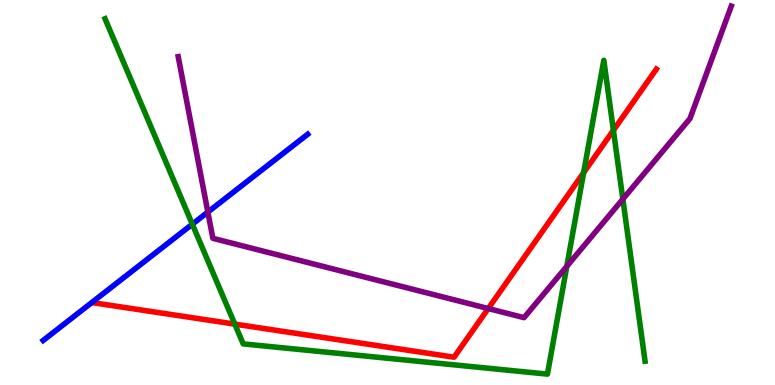[{'lines': ['blue', 'red'], 'intersections': []}, {'lines': ['green', 'red'], 'intersections': [{'x': 3.03, 'y': 1.58}, {'x': 7.53, 'y': 5.51}, {'x': 7.91, 'y': 6.62}]}, {'lines': ['purple', 'red'], 'intersections': [{'x': 6.3, 'y': 1.99}]}, {'lines': ['blue', 'green'], 'intersections': [{'x': 2.48, 'y': 4.18}]}, {'lines': ['blue', 'purple'], 'intersections': [{'x': 2.68, 'y': 4.49}]}, {'lines': ['green', 'purple'], 'intersections': [{'x': 7.31, 'y': 3.08}, {'x': 8.04, 'y': 4.83}]}]